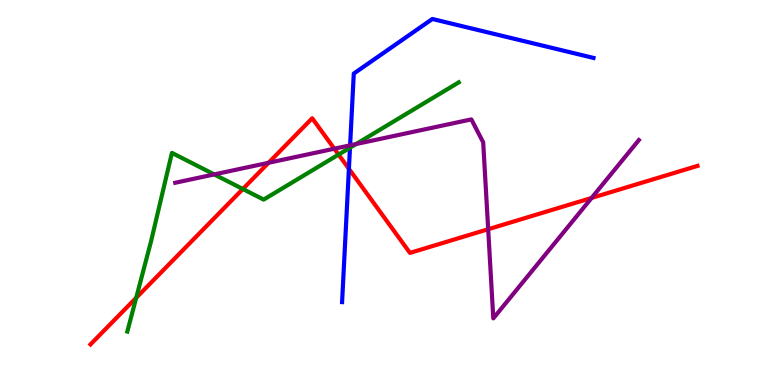[{'lines': ['blue', 'red'], 'intersections': [{'x': 4.5, 'y': 5.62}]}, {'lines': ['green', 'red'], 'intersections': [{'x': 1.76, 'y': 2.26}, {'x': 3.13, 'y': 5.09}, {'x': 4.37, 'y': 5.98}]}, {'lines': ['purple', 'red'], 'intersections': [{'x': 3.47, 'y': 5.77}, {'x': 4.31, 'y': 6.14}, {'x': 6.3, 'y': 4.05}, {'x': 7.63, 'y': 4.86}]}, {'lines': ['blue', 'green'], 'intersections': [{'x': 4.52, 'y': 6.16}]}, {'lines': ['blue', 'purple'], 'intersections': [{'x': 4.52, 'y': 6.23}]}, {'lines': ['green', 'purple'], 'intersections': [{'x': 2.76, 'y': 5.47}, {'x': 4.59, 'y': 6.26}]}]